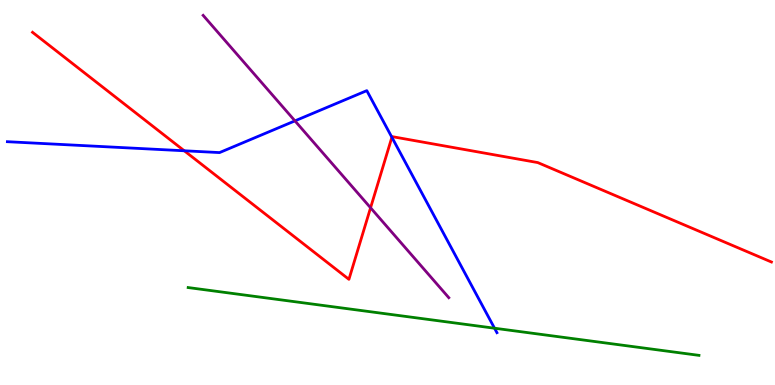[{'lines': ['blue', 'red'], 'intersections': [{'x': 2.38, 'y': 6.08}, {'x': 5.06, 'y': 6.43}]}, {'lines': ['green', 'red'], 'intersections': []}, {'lines': ['purple', 'red'], 'intersections': [{'x': 4.78, 'y': 4.6}]}, {'lines': ['blue', 'green'], 'intersections': [{'x': 6.38, 'y': 1.47}]}, {'lines': ['blue', 'purple'], 'intersections': [{'x': 3.81, 'y': 6.86}]}, {'lines': ['green', 'purple'], 'intersections': []}]